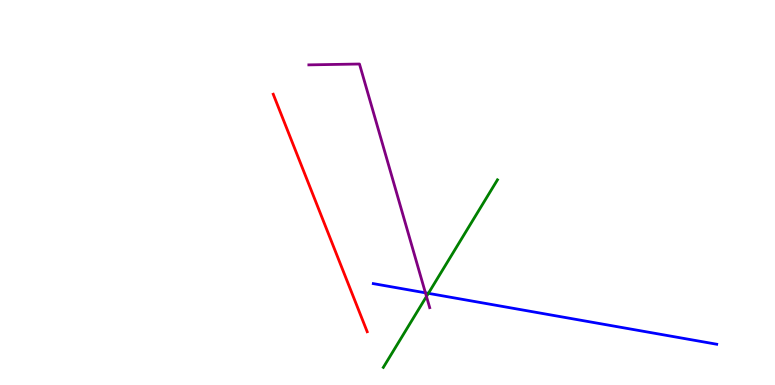[{'lines': ['blue', 'red'], 'intersections': []}, {'lines': ['green', 'red'], 'intersections': []}, {'lines': ['purple', 'red'], 'intersections': []}, {'lines': ['blue', 'green'], 'intersections': [{'x': 5.53, 'y': 2.38}]}, {'lines': ['blue', 'purple'], 'intersections': [{'x': 5.49, 'y': 2.39}]}, {'lines': ['green', 'purple'], 'intersections': [{'x': 5.5, 'y': 2.3}]}]